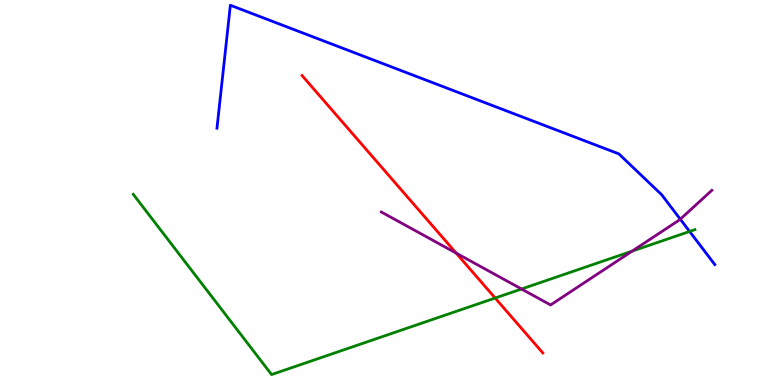[{'lines': ['blue', 'red'], 'intersections': []}, {'lines': ['green', 'red'], 'intersections': [{'x': 6.39, 'y': 2.26}]}, {'lines': ['purple', 'red'], 'intersections': [{'x': 5.89, 'y': 3.43}]}, {'lines': ['blue', 'green'], 'intersections': [{'x': 8.9, 'y': 3.99}]}, {'lines': ['blue', 'purple'], 'intersections': [{'x': 8.78, 'y': 4.31}]}, {'lines': ['green', 'purple'], 'intersections': [{'x': 6.73, 'y': 2.49}, {'x': 8.16, 'y': 3.48}]}]